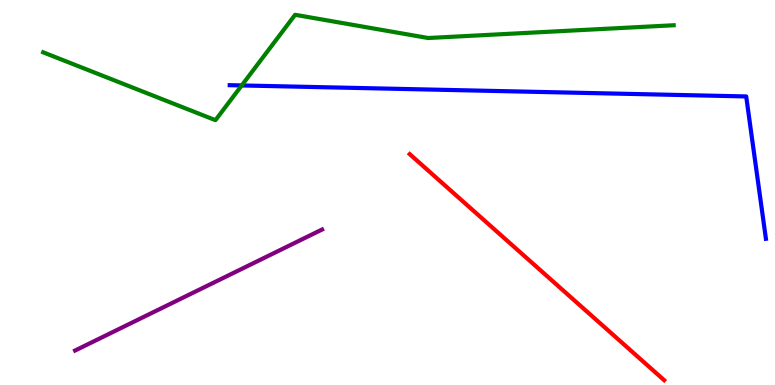[{'lines': ['blue', 'red'], 'intersections': []}, {'lines': ['green', 'red'], 'intersections': []}, {'lines': ['purple', 'red'], 'intersections': []}, {'lines': ['blue', 'green'], 'intersections': [{'x': 3.12, 'y': 7.78}]}, {'lines': ['blue', 'purple'], 'intersections': []}, {'lines': ['green', 'purple'], 'intersections': []}]